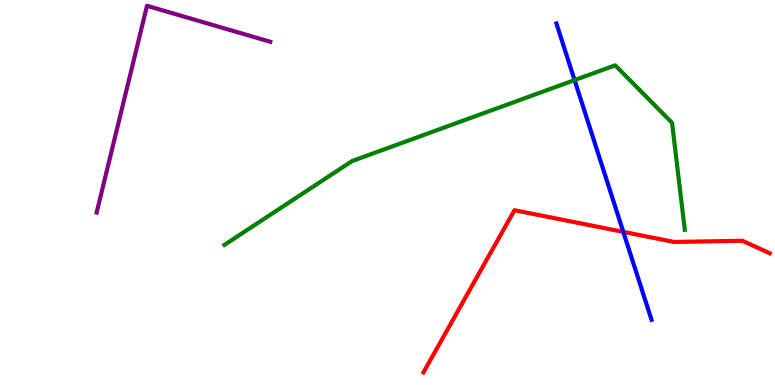[{'lines': ['blue', 'red'], 'intersections': [{'x': 8.04, 'y': 3.98}]}, {'lines': ['green', 'red'], 'intersections': []}, {'lines': ['purple', 'red'], 'intersections': []}, {'lines': ['blue', 'green'], 'intersections': [{'x': 7.41, 'y': 7.92}]}, {'lines': ['blue', 'purple'], 'intersections': []}, {'lines': ['green', 'purple'], 'intersections': []}]